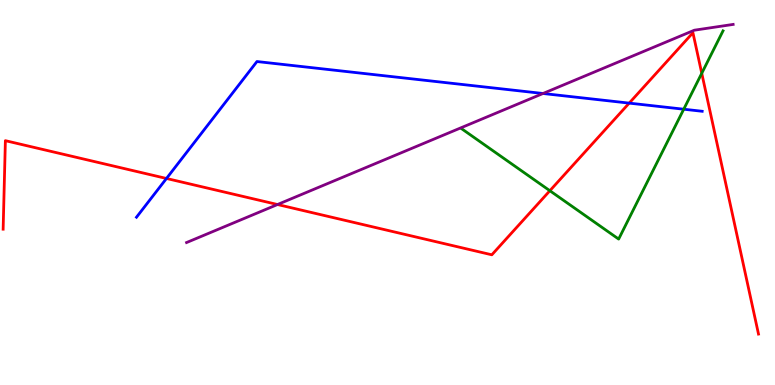[{'lines': ['blue', 'red'], 'intersections': [{'x': 2.15, 'y': 5.36}, {'x': 8.12, 'y': 7.32}]}, {'lines': ['green', 'red'], 'intersections': [{'x': 7.09, 'y': 5.05}, {'x': 9.05, 'y': 8.1}]}, {'lines': ['purple', 'red'], 'intersections': [{'x': 3.58, 'y': 4.69}]}, {'lines': ['blue', 'green'], 'intersections': [{'x': 8.82, 'y': 7.16}]}, {'lines': ['blue', 'purple'], 'intersections': [{'x': 7.01, 'y': 7.57}]}, {'lines': ['green', 'purple'], 'intersections': []}]